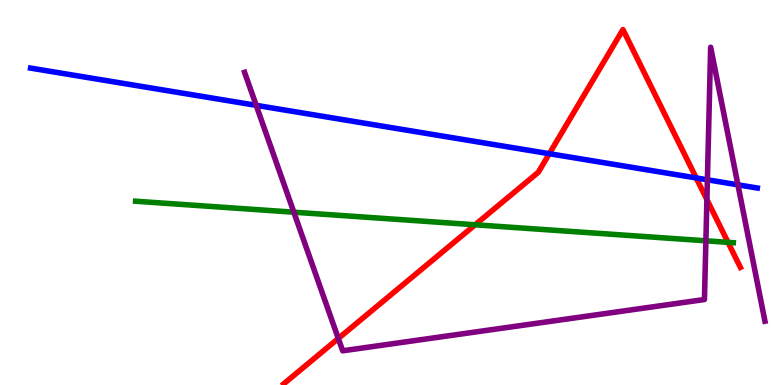[{'lines': ['blue', 'red'], 'intersections': [{'x': 7.09, 'y': 6.01}, {'x': 8.98, 'y': 5.38}]}, {'lines': ['green', 'red'], 'intersections': [{'x': 6.13, 'y': 4.16}, {'x': 9.39, 'y': 3.71}]}, {'lines': ['purple', 'red'], 'intersections': [{'x': 4.37, 'y': 1.21}, {'x': 9.12, 'y': 4.82}]}, {'lines': ['blue', 'green'], 'intersections': []}, {'lines': ['blue', 'purple'], 'intersections': [{'x': 3.31, 'y': 7.26}, {'x': 9.13, 'y': 5.33}, {'x': 9.52, 'y': 5.2}]}, {'lines': ['green', 'purple'], 'intersections': [{'x': 3.79, 'y': 4.49}, {'x': 9.11, 'y': 3.75}]}]